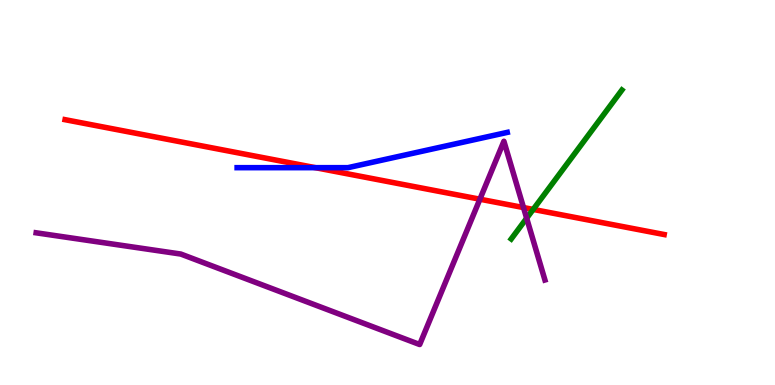[{'lines': ['blue', 'red'], 'intersections': [{'x': 4.07, 'y': 5.65}]}, {'lines': ['green', 'red'], 'intersections': [{'x': 6.88, 'y': 4.56}]}, {'lines': ['purple', 'red'], 'intersections': [{'x': 6.19, 'y': 4.83}, {'x': 6.75, 'y': 4.61}]}, {'lines': ['blue', 'green'], 'intersections': []}, {'lines': ['blue', 'purple'], 'intersections': []}, {'lines': ['green', 'purple'], 'intersections': [{'x': 6.8, 'y': 4.33}]}]